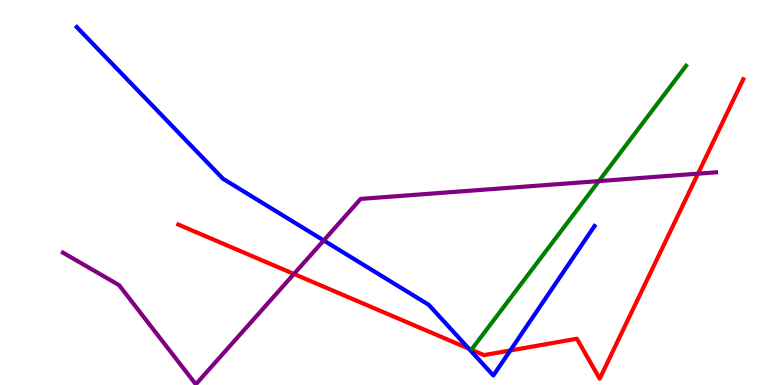[{'lines': ['blue', 'red'], 'intersections': [{'x': 6.05, 'y': 0.944}, {'x': 6.58, 'y': 0.896}]}, {'lines': ['green', 'red'], 'intersections': []}, {'lines': ['purple', 'red'], 'intersections': [{'x': 3.79, 'y': 2.88}, {'x': 9.01, 'y': 5.49}]}, {'lines': ['blue', 'green'], 'intersections': []}, {'lines': ['blue', 'purple'], 'intersections': [{'x': 4.18, 'y': 3.75}]}, {'lines': ['green', 'purple'], 'intersections': [{'x': 7.73, 'y': 5.3}]}]